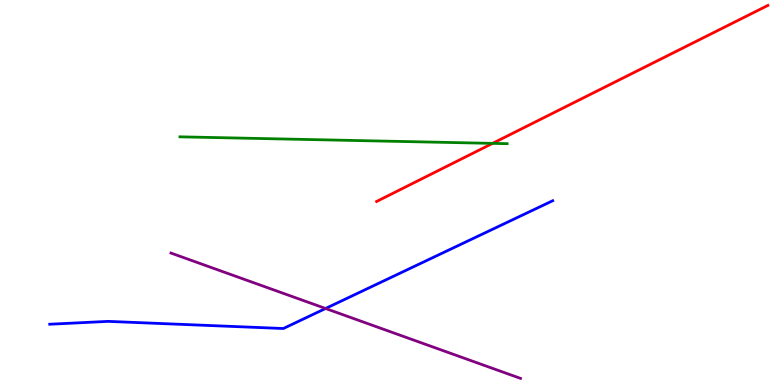[{'lines': ['blue', 'red'], 'intersections': []}, {'lines': ['green', 'red'], 'intersections': [{'x': 6.36, 'y': 6.28}]}, {'lines': ['purple', 'red'], 'intersections': []}, {'lines': ['blue', 'green'], 'intersections': []}, {'lines': ['blue', 'purple'], 'intersections': [{'x': 4.2, 'y': 1.99}]}, {'lines': ['green', 'purple'], 'intersections': []}]